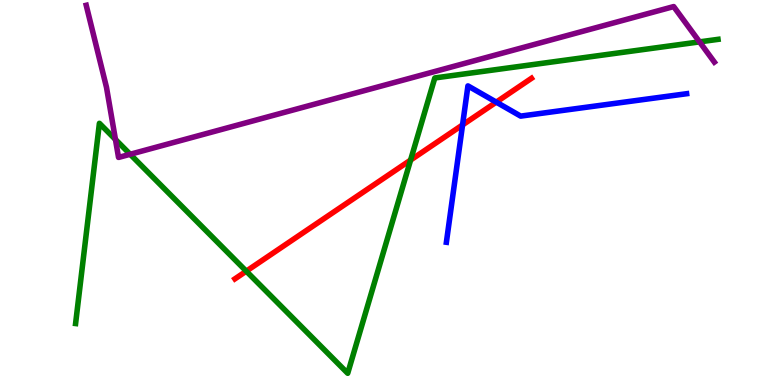[{'lines': ['blue', 'red'], 'intersections': [{'x': 5.97, 'y': 6.76}, {'x': 6.4, 'y': 7.35}]}, {'lines': ['green', 'red'], 'intersections': [{'x': 3.18, 'y': 2.96}, {'x': 5.3, 'y': 5.84}]}, {'lines': ['purple', 'red'], 'intersections': []}, {'lines': ['blue', 'green'], 'intersections': []}, {'lines': ['blue', 'purple'], 'intersections': []}, {'lines': ['green', 'purple'], 'intersections': [{'x': 1.49, 'y': 6.38}, {'x': 1.68, 'y': 5.99}, {'x': 9.03, 'y': 8.91}]}]